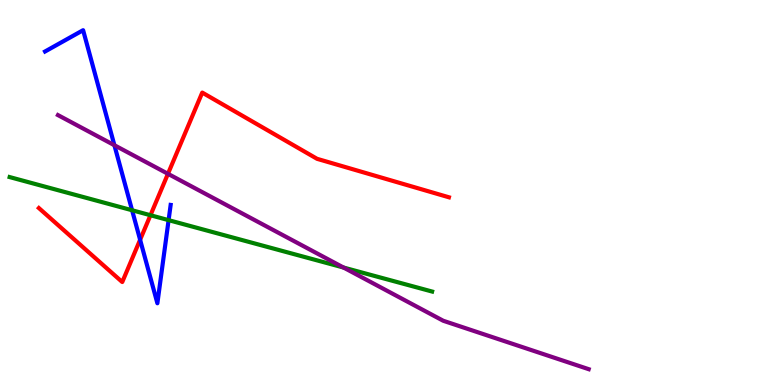[{'lines': ['blue', 'red'], 'intersections': [{'x': 1.81, 'y': 3.77}]}, {'lines': ['green', 'red'], 'intersections': [{'x': 1.94, 'y': 4.41}]}, {'lines': ['purple', 'red'], 'intersections': [{'x': 2.17, 'y': 5.49}]}, {'lines': ['blue', 'green'], 'intersections': [{'x': 1.7, 'y': 4.54}, {'x': 2.18, 'y': 4.28}]}, {'lines': ['blue', 'purple'], 'intersections': [{'x': 1.48, 'y': 6.23}]}, {'lines': ['green', 'purple'], 'intersections': [{'x': 4.43, 'y': 3.05}]}]